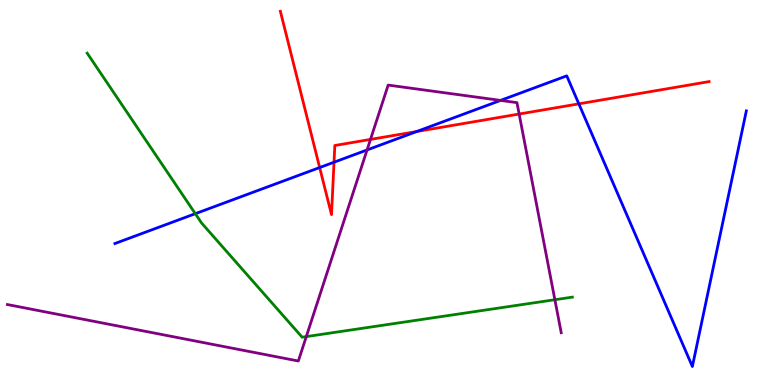[{'lines': ['blue', 'red'], 'intersections': [{'x': 4.12, 'y': 5.65}, {'x': 4.31, 'y': 5.79}, {'x': 5.38, 'y': 6.58}, {'x': 7.47, 'y': 7.3}]}, {'lines': ['green', 'red'], 'intersections': []}, {'lines': ['purple', 'red'], 'intersections': [{'x': 4.78, 'y': 6.38}, {'x': 6.7, 'y': 7.04}]}, {'lines': ['blue', 'green'], 'intersections': [{'x': 2.52, 'y': 4.45}]}, {'lines': ['blue', 'purple'], 'intersections': [{'x': 4.74, 'y': 6.11}, {'x': 6.46, 'y': 7.39}]}, {'lines': ['green', 'purple'], 'intersections': [{'x': 3.95, 'y': 1.26}, {'x': 7.16, 'y': 2.22}]}]